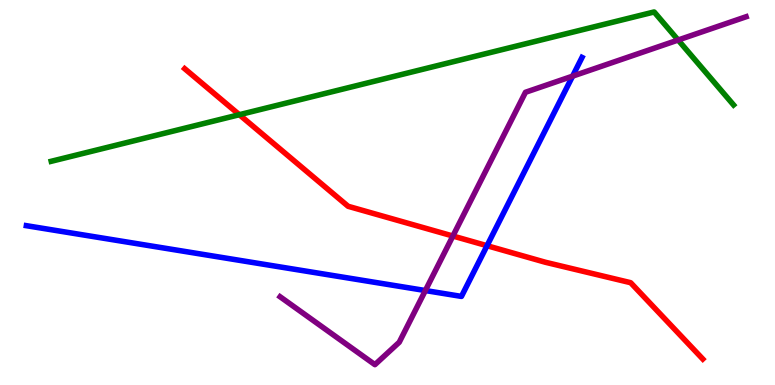[{'lines': ['blue', 'red'], 'intersections': [{'x': 6.28, 'y': 3.62}]}, {'lines': ['green', 'red'], 'intersections': [{'x': 3.09, 'y': 7.02}]}, {'lines': ['purple', 'red'], 'intersections': [{'x': 5.84, 'y': 3.87}]}, {'lines': ['blue', 'green'], 'intersections': []}, {'lines': ['blue', 'purple'], 'intersections': [{'x': 5.49, 'y': 2.45}, {'x': 7.39, 'y': 8.02}]}, {'lines': ['green', 'purple'], 'intersections': [{'x': 8.75, 'y': 8.96}]}]